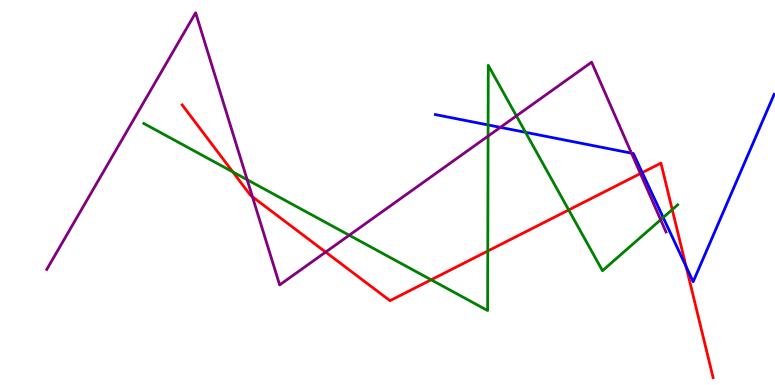[{'lines': ['blue', 'red'], 'intersections': [{'x': 8.29, 'y': 5.52}, {'x': 8.85, 'y': 3.08}]}, {'lines': ['green', 'red'], 'intersections': [{'x': 3.0, 'y': 5.54}, {'x': 5.56, 'y': 2.73}, {'x': 6.29, 'y': 3.48}, {'x': 7.34, 'y': 4.55}, {'x': 8.67, 'y': 4.56}]}, {'lines': ['purple', 'red'], 'intersections': [{'x': 3.26, 'y': 4.89}, {'x': 4.2, 'y': 3.45}, {'x': 8.26, 'y': 5.49}]}, {'lines': ['blue', 'green'], 'intersections': [{'x': 6.3, 'y': 6.75}, {'x': 6.78, 'y': 6.56}, {'x': 8.56, 'y': 4.35}]}, {'lines': ['blue', 'purple'], 'intersections': [{'x': 6.46, 'y': 6.69}, {'x': 8.15, 'y': 6.02}]}, {'lines': ['green', 'purple'], 'intersections': [{'x': 3.19, 'y': 5.33}, {'x': 4.51, 'y': 3.89}, {'x': 6.3, 'y': 6.46}, {'x': 6.66, 'y': 6.99}, {'x': 8.52, 'y': 4.29}]}]